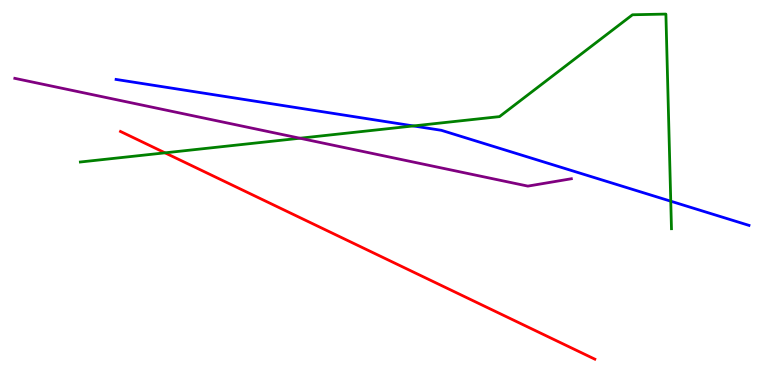[{'lines': ['blue', 'red'], 'intersections': []}, {'lines': ['green', 'red'], 'intersections': [{'x': 2.13, 'y': 6.03}]}, {'lines': ['purple', 'red'], 'intersections': []}, {'lines': ['blue', 'green'], 'intersections': [{'x': 5.33, 'y': 6.73}, {'x': 8.65, 'y': 4.77}]}, {'lines': ['blue', 'purple'], 'intersections': []}, {'lines': ['green', 'purple'], 'intersections': [{'x': 3.87, 'y': 6.41}]}]